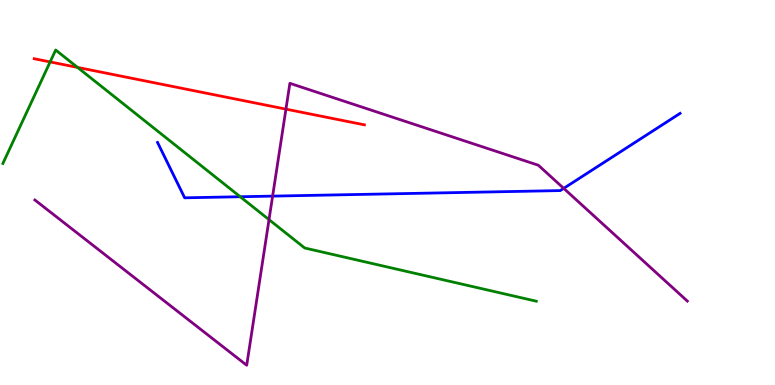[{'lines': ['blue', 'red'], 'intersections': []}, {'lines': ['green', 'red'], 'intersections': [{'x': 0.647, 'y': 8.39}, {'x': 1.0, 'y': 8.25}]}, {'lines': ['purple', 'red'], 'intersections': [{'x': 3.69, 'y': 7.17}]}, {'lines': ['blue', 'green'], 'intersections': [{'x': 3.1, 'y': 4.89}]}, {'lines': ['blue', 'purple'], 'intersections': [{'x': 3.52, 'y': 4.91}, {'x': 7.27, 'y': 5.11}]}, {'lines': ['green', 'purple'], 'intersections': [{'x': 3.47, 'y': 4.3}]}]